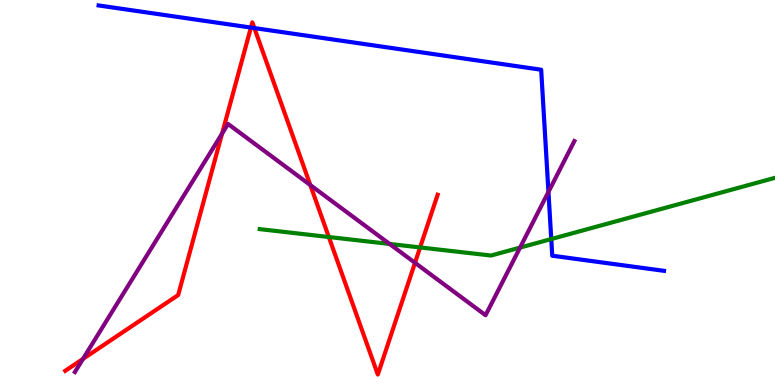[{'lines': ['blue', 'red'], 'intersections': [{'x': 3.24, 'y': 9.28}, {'x': 3.28, 'y': 9.27}]}, {'lines': ['green', 'red'], 'intersections': [{'x': 4.24, 'y': 3.84}, {'x': 5.42, 'y': 3.57}]}, {'lines': ['purple', 'red'], 'intersections': [{'x': 1.07, 'y': 0.678}, {'x': 2.87, 'y': 6.53}, {'x': 4.0, 'y': 5.19}, {'x': 5.35, 'y': 3.17}]}, {'lines': ['blue', 'green'], 'intersections': [{'x': 7.11, 'y': 3.79}]}, {'lines': ['blue', 'purple'], 'intersections': [{'x': 7.08, 'y': 5.02}]}, {'lines': ['green', 'purple'], 'intersections': [{'x': 5.03, 'y': 3.66}, {'x': 6.71, 'y': 3.57}]}]